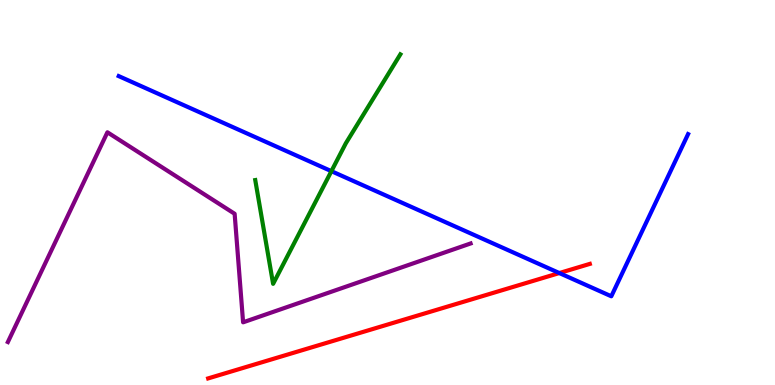[{'lines': ['blue', 'red'], 'intersections': [{'x': 7.22, 'y': 2.91}]}, {'lines': ['green', 'red'], 'intersections': []}, {'lines': ['purple', 'red'], 'intersections': []}, {'lines': ['blue', 'green'], 'intersections': [{'x': 4.28, 'y': 5.55}]}, {'lines': ['blue', 'purple'], 'intersections': []}, {'lines': ['green', 'purple'], 'intersections': []}]